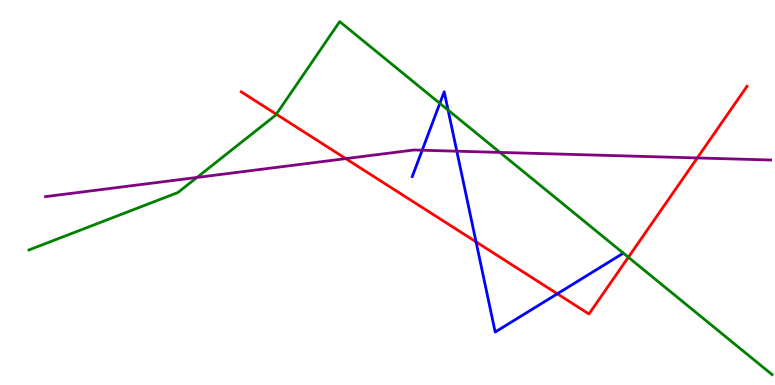[{'lines': ['blue', 'red'], 'intersections': [{'x': 6.14, 'y': 3.72}, {'x': 7.19, 'y': 2.37}]}, {'lines': ['green', 'red'], 'intersections': [{'x': 3.57, 'y': 7.03}, {'x': 8.11, 'y': 3.32}]}, {'lines': ['purple', 'red'], 'intersections': [{'x': 4.46, 'y': 5.88}, {'x': 9.0, 'y': 5.9}]}, {'lines': ['blue', 'green'], 'intersections': [{'x': 5.68, 'y': 7.32}, {'x': 5.78, 'y': 7.14}]}, {'lines': ['blue', 'purple'], 'intersections': [{'x': 5.45, 'y': 6.1}, {'x': 5.89, 'y': 6.07}]}, {'lines': ['green', 'purple'], 'intersections': [{'x': 2.54, 'y': 5.39}, {'x': 6.45, 'y': 6.04}]}]